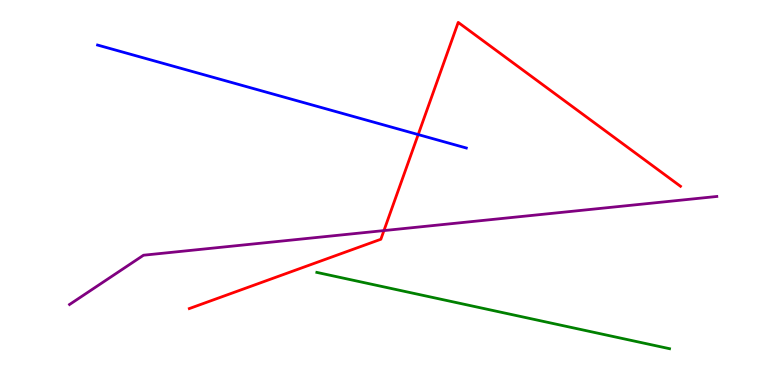[{'lines': ['blue', 'red'], 'intersections': [{'x': 5.4, 'y': 6.5}]}, {'lines': ['green', 'red'], 'intersections': []}, {'lines': ['purple', 'red'], 'intersections': [{'x': 4.95, 'y': 4.01}]}, {'lines': ['blue', 'green'], 'intersections': []}, {'lines': ['blue', 'purple'], 'intersections': []}, {'lines': ['green', 'purple'], 'intersections': []}]